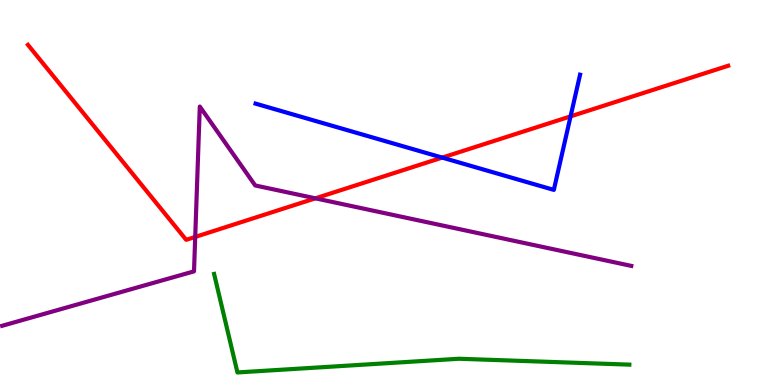[{'lines': ['blue', 'red'], 'intersections': [{'x': 5.71, 'y': 5.91}, {'x': 7.36, 'y': 6.98}]}, {'lines': ['green', 'red'], 'intersections': []}, {'lines': ['purple', 'red'], 'intersections': [{'x': 2.52, 'y': 3.85}, {'x': 4.07, 'y': 4.85}]}, {'lines': ['blue', 'green'], 'intersections': []}, {'lines': ['blue', 'purple'], 'intersections': []}, {'lines': ['green', 'purple'], 'intersections': []}]